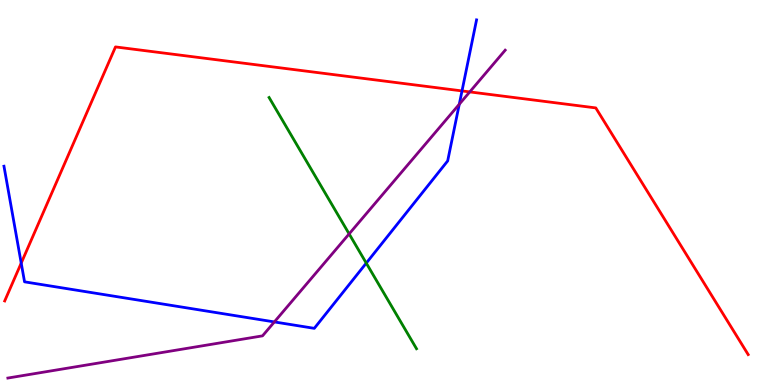[{'lines': ['blue', 'red'], 'intersections': [{'x': 0.274, 'y': 3.17}, {'x': 5.96, 'y': 7.64}]}, {'lines': ['green', 'red'], 'intersections': []}, {'lines': ['purple', 'red'], 'intersections': [{'x': 6.06, 'y': 7.61}]}, {'lines': ['blue', 'green'], 'intersections': [{'x': 4.73, 'y': 3.17}]}, {'lines': ['blue', 'purple'], 'intersections': [{'x': 3.54, 'y': 1.64}, {'x': 5.93, 'y': 7.29}]}, {'lines': ['green', 'purple'], 'intersections': [{'x': 4.5, 'y': 3.92}]}]